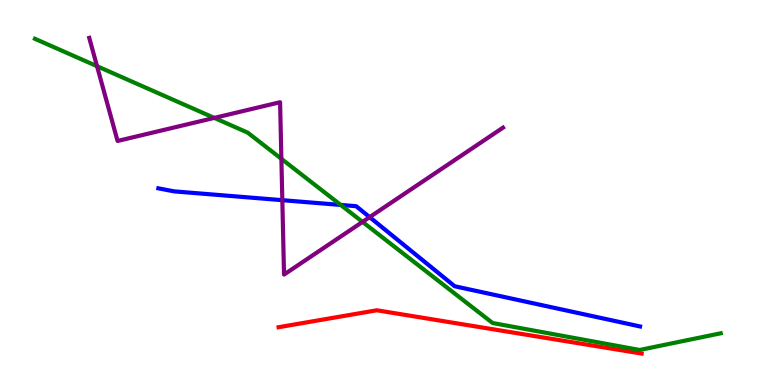[{'lines': ['blue', 'red'], 'intersections': []}, {'lines': ['green', 'red'], 'intersections': []}, {'lines': ['purple', 'red'], 'intersections': []}, {'lines': ['blue', 'green'], 'intersections': [{'x': 4.4, 'y': 4.68}]}, {'lines': ['blue', 'purple'], 'intersections': [{'x': 3.64, 'y': 4.8}, {'x': 4.77, 'y': 4.36}]}, {'lines': ['green', 'purple'], 'intersections': [{'x': 1.25, 'y': 8.28}, {'x': 2.77, 'y': 6.94}, {'x': 3.63, 'y': 5.87}, {'x': 4.68, 'y': 4.24}]}]